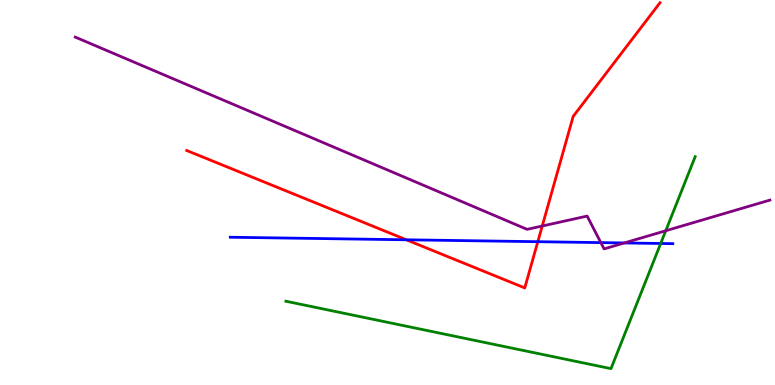[{'lines': ['blue', 'red'], 'intersections': [{'x': 5.24, 'y': 3.77}, {'x': 6.94, 'y': 3.72}]}, {'lines': ['green', 'red'], 'intersections': []}, {'lines': ['purple', 'red'], 'intersections': [{'x': 7.0, 'y': 4.13}]}, {'lines': ['blue', 'green'], 'intersections': [{'x': 8.53, 'y': 3.68}]}, {'lines': ['blue', 'purple'], 'intersections': [{'x': 7.75, 'y': 3.7}, {'x': 8.06, 'y': 3.69}]}, {'lines': ['green', 'purple'], 'intersections': [{'x': 8.59, 'y': 4.01}]}]